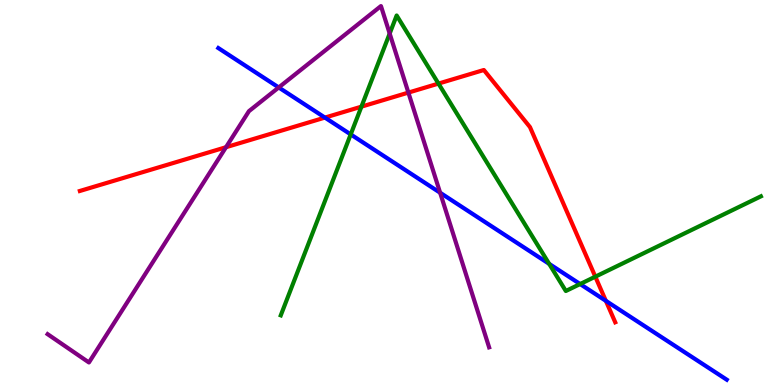[{'lines': ['blue', 'red'], 'intersections': [{'x': 4.19, 'y': 6.95}, {'x': 7.82, 'y': 2.19}]}, {'lines': ['green', 'red'], 'intersections': [{'x': 4.66, 'y': 7.23}, {'x': 5.66, 'y': 7.83}, {'x': 7.68, 'y': 2.81}]}, {'lines': ['purple', 'red'], 'intersections': [{'x': 2.92, 'y': 6.18}, {'x': 5.27, 'y': 7.59}]}, {'lines': ['blue', 'green'], 'intersections': [{'x': 4.53, 'y': 6.51}, {'x': 7.09, 'y': 3.15}, {'x': 7.49, 'y': 2.62}]}, {'lines': ['blue', 'purple'], 'intersections': [{'x': 3.6, 'y': 7.73}, {'x': 5.68, 'y': 4.99}]}, {'lines': ['green', 'purple'], 'intersections': [{'x': 5.03, 'y': 9.13}]}]